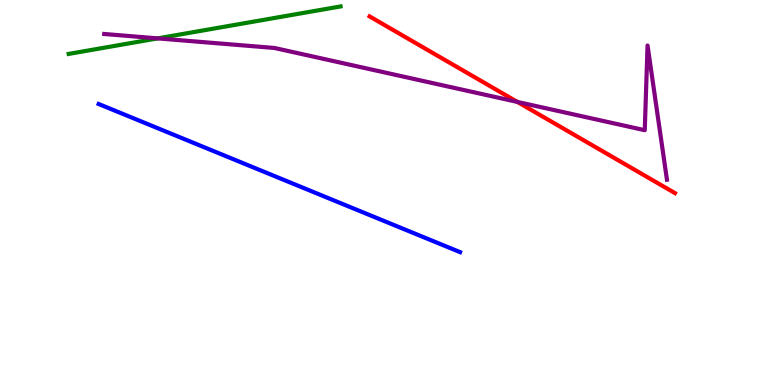[{'lines': ['blue', 'red'], 'intersections': []}, {'lines': ['green', 'red'], 'intersections': []}, {'lines': ['purple', 'red'], 'intersections': [{'x': 6.68, 'y': 7.35}]}, {'lines': ['blue', 'green'], 'intersections': []}, {'lines': ['blue', 'purple'], 'intersections': []}, {'lines': ['green', 'purple'], 'intersections': [{'x': 2.03, 'y': 9.0}]}]